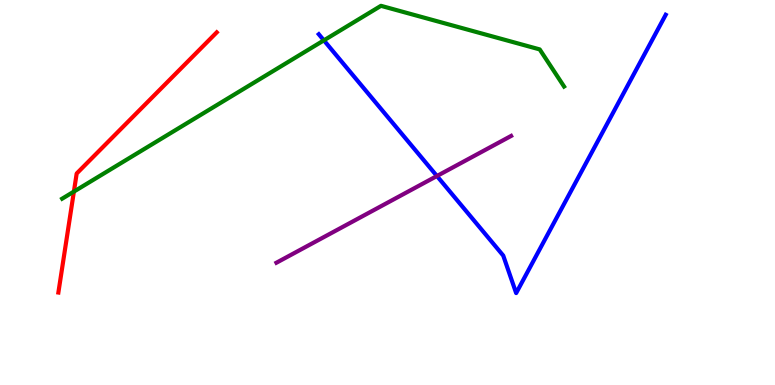[{'lines': ['blue', 'red'], 'intersections': []}, {'lines': ['green', 'red'], 'intersections': [{'x': 0.953, 'y': 5.02}]}, {'lines': ['purple', 'red'], 'intersections': []}, {'lines': ['blue', 'green'], 'intersections': [{'x': 4.18, 'y': 8.95}]}, {'lines': ['blue', 'purple'], 'intersections': [{'x': 5.64, 'y': 5.43}]}, {'lines': ['green', 'purple'], 'intersections': []}]